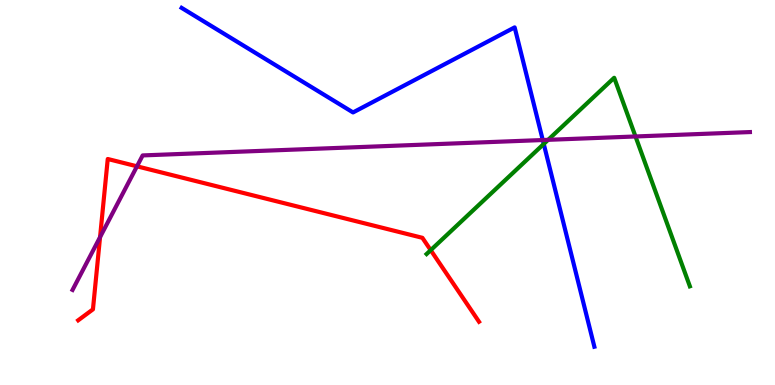[{'lines': ['blue', 'red'], 'intersections': []}, {'lines': ['green', 'red'], 'intersections': [{'x': 5.56, 'y': 3.5}]}, {'lines': ['purple', 'red'], 'intersections': [{'x': 1.29, 'y': 3.84}, {'x': 1.77, 'y': 5.68}]}, {'lines': ['blue', 'green'], 'intersections': [{'x': 7.02, 'y': 6.26}]}, {'lines': ['blue', 'purple'], 'intersections': [{'x': 7.0, 'y': 6.36}]}, {'lines': ['green', 'purple'], 'intersections': [{'x': 7.07, 'y': 6.37}, {'x': 8.2, 'y': 6.46}]}]